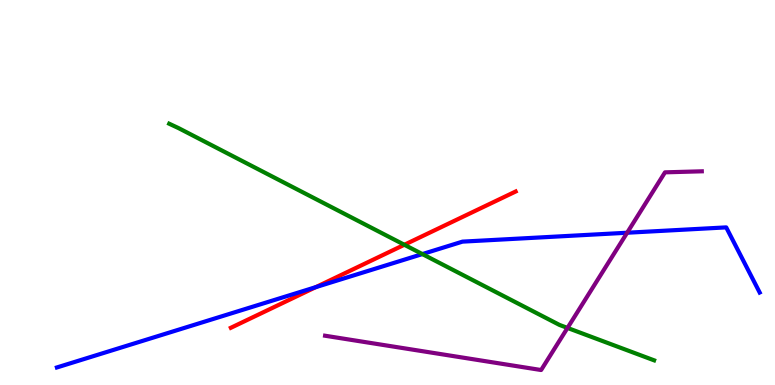[{'lines': ['blue', 'red'], 'intersections': [{'x': 4.08, 'y': 2.54}]}, {'lines': ['green', 'red'], 'intersections': [{'x': 5.22, 'y': 3.64}]}, {'lines': ['purple', 'red'], 'intersections': []}, {'lines': ['blue', 'green'], 'intersections': [{'x': 5.45, 'y': 3.4}]}, {'lines': ['blue', 'purple'], 'intersections': [{'x': 8.09, 'y': 3.95}]}, {'lines': ['green', 'purple'], 'intersections': [{'x': 7.32, 'y': 1.48}]}]